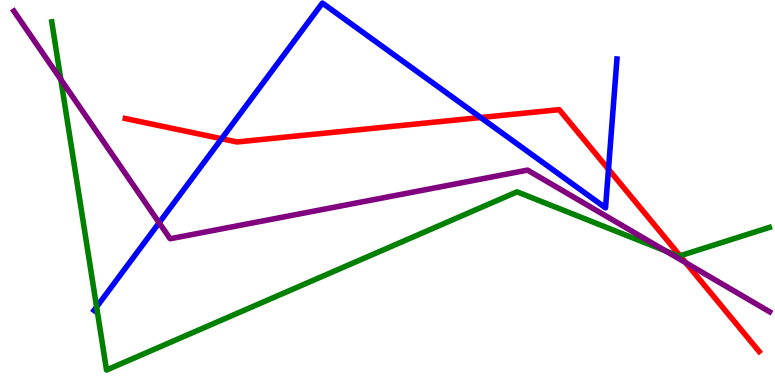[{'lines': ['blue', 'red'], 'intersections': [{'x': 2.86, 'y': 6.4}, {'x': 6.2, 'y': 6.95}, {'x': 7.85, 'y': 5.6}]}, {'lines': ['green', 'red'], 'intersections': [{'x': 8.77, 'y': 3.36}]}, {'lines': ['purple', 'red'], 'intersections': [{'x': 8.85, 'y': 3.18}]}, {'lines': ['blue', 'green'], 'intersections': [{'x': 1.25, 'y': 2.03}]}, {'lines': ['blue', 'purple'], 'intersections': [{'x': 2.05, 'y': 4.21}]}, {'lines': ['green', 'purple'], 'intersections': [{'x': 0.785, 'y': 7.94}, {'x': 8.59, 'y': 3.48}]}]